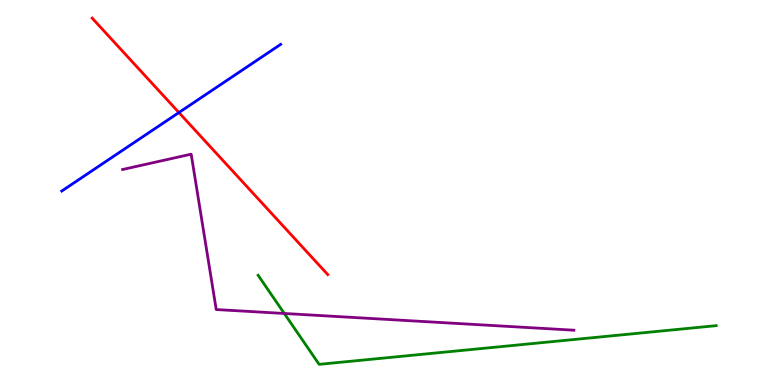[{'lines': ['blue', 'red'], 'intersections': [{'x': 2.31, 'y': 7.08}]}, {'lines': ['green', 'red'], 'intersections': []}, {'lines': ['purple', 'red'], 'intersections': []}, {'lines': ['blue', 'green'], 'intersections': []}, {'lines': ['blue', 'purple'], 'intersections': []}, {'lines': ['green', 'purple'], 'intersections': [{'x': 3.67, 'y': 1.86}]}]